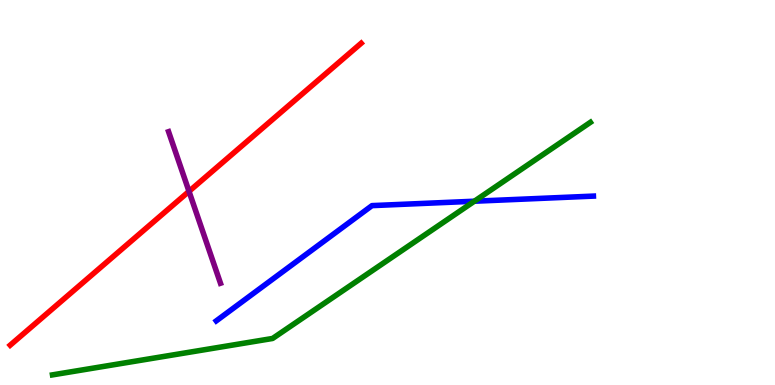[{'lines': ['blue', 'red'], 'intersections': []}, {'lines': ['green', 'red'], 'intersections': []}, {'lines': ['purple', 'red'], 'intersections': [{'x': 2.44, 'y': 5.03}]}, {'lines': ['blue', 'green'], 'intersections': [{'x': 6.12, 'y': 4.77}]}, {'lines': ['blue', 'purple'], 'intersections': []}, {'lines': ['green', 'purple'], 'intersections': []}]